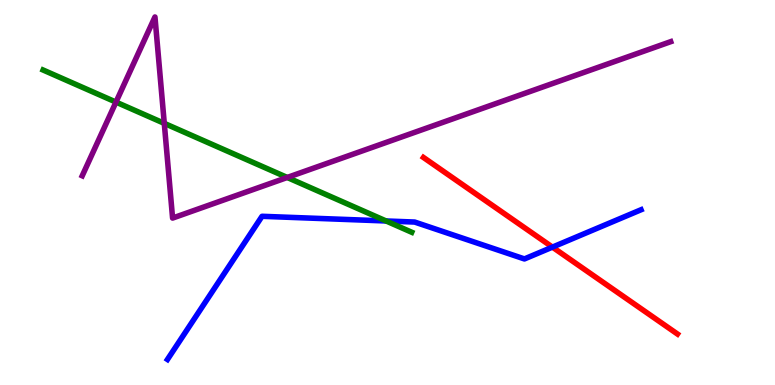[{'lines': ['blue', 'red'], 'intersections': [{'x': 7.13, 'y': 3.58}]}, {'lines': ['green', 'red'], 'intersections': []}, {'lines': ['purple', 'red'], 'intersections': []}, {'lines': ['blue', 'green'], 'intersections': [{'x': 4.98, 'y': 4.26}]}, {'lines': ['blue', 'purple'], 'intersections': []}, {'lines': ['green', 'purple'], 'intersections': [{'x': 1.5, 'y': 7.35}, {'x': 2.12, 'y': 6.8}, {'x': 3.71, 'y': 5.39}]}]